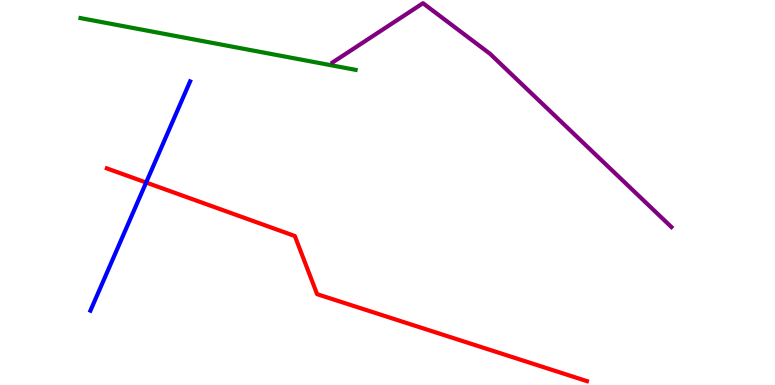[{'lines': ['blue', 'red'], 'intersections': [{'x': 1.89, 'y': 5.26}]}, {'lines': ['green', 'red'], 'intersections': []}, {'lines': ['purple', 'red'], 'intersections': []}, {'lines': ['blue', 'green'], 'intersections': []}, {'lines': ['blue', 'purple'], 'intersections': []}, {'lines': ['green', 'purple'], 'intersections': []}]